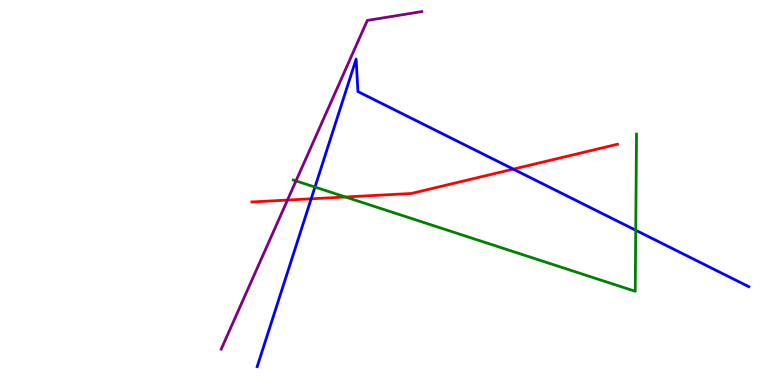[{'lines': ['blue', 'red'], 'intersections': [{'x': 4.02, 'y': 4.84}, {'x': 6.62, 'y': 5.61}]}, {'lines': ['green', 'red'], 'intersections': [{'x': 4.46, 'y': 4.88}]}, {'lines': ['purple', 'red'], 'intersections': [{'x': 3.71, 'y': 4.8}]}, {'lines': ['blue', 'green'], 'intersections': [{'x': 4.06, 'y': 5.14}, {'x': 8.2, 'y': 4.02}]}, {'lines': ['blue', 'purple'], 'intersections': []}, {'lines': ['green', 'purple'], 'intersections': [{'x': 3.82, 'y': 5.3}]}]